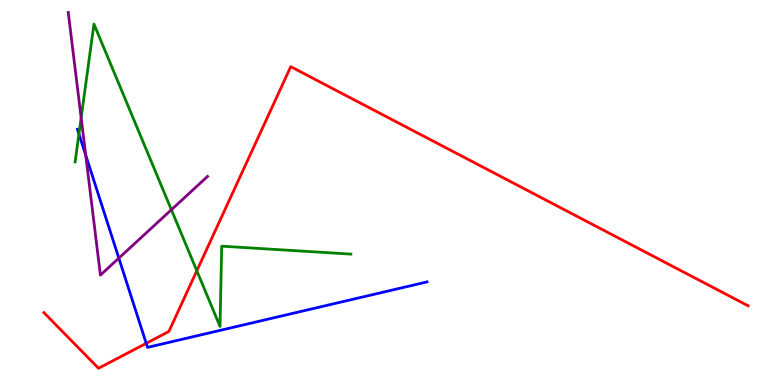[{'lines': ['blue', 'red'], 'intersections': [{'x': 1.89, 'y': 1.08}]}, {'lines': ['green', 'red'], 'intersections': [{'x': 2.54, 'y': 2.97}]}, {'lines': ['purple', 'red'], 'intersections': []}, {'lines': ['blue', 'green'], 'intersections': [{'x': 1.02, 'y': 6.52}]}, {'lines': ['blue', 'purple'], 'intersections': [{'x': 1.11, 'y': 5.97}, {'x': 1.53, 'y': 3.29}]}, {'lines': ['green', 'purple'], 'intersections': [{'x': 1.05, 'y': 6.94}, {'x': 2.21, 'y': 4.55}]}]